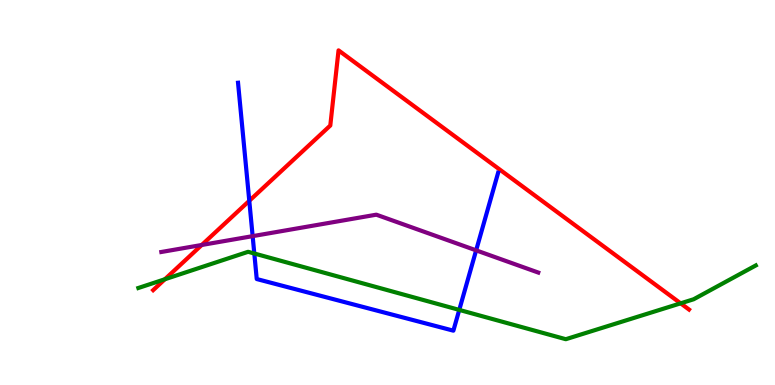[{'lines': ['blue', 'red'], 'intersections': [{'x': 3.22, 'y': 4.78}]}, {'lines': ['green', 'red'], 'intersections': [{'x': 2.13, 'y': 2.75}, {'x': 8.78, 'y': 2.12}]}, {'lines': ['purple', 'red'], 'intersections': [{'x': 2.6, 'y': 3.64}]}, {'lines': ['blue', 'green'], 'intersections': [{'x': 3.28, 'y': 3.42}, {'x': 5.93, 'y': 1.95}]}, {'lines': ['blue', 'purple'], 'intersections': [{'x': 3.26, 'y': 3.87}, {'x': 6.14, 'y': 3.5}]}, {'lines': ['green', 'purple'], 'intersections': []}]